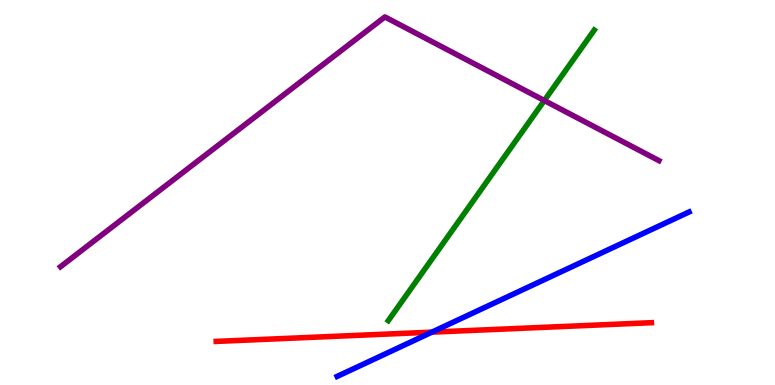[{'lines': ['blue', 'red'], 'intersections': [{'x': 5.57, 'y': 1.37}]}, {'lines': ['green', 'red'], 'intersections': []}, {'lines': ['purple', 'red'], 'intersections': []}, {'lines': ['blue', 'green'], 'intersections': []}, {'lines': ['blue', 'purple'], 'intersections': []}, {'lines': ['green', 'purple'], 'intersections': [{'x': 7.02, 'y': 7.39}]}]